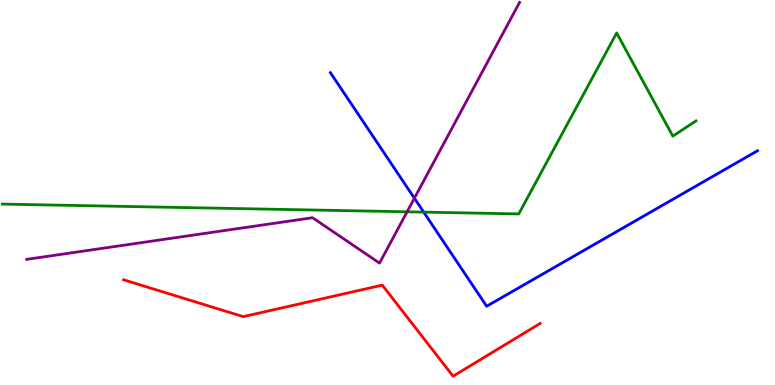[{'lines': ['blue', 'red'], 'intersections': []}, {'lines': ['green', 'red'], 'intersections': []}, {'lines': ['purple', 'red'], 'intersections': []}, {'lines': ['blue', 'green'], 'intersections': [{'x': 5.47, 'y': 4.49}]}, {'lines': ['blue', 'purple'], 'intersections': [{'x': 5.35, 'y': 4.85}]}, {'lines': ['green', 'purple'], 'intersections': [{'x': 5.25, 'y': 4.5}]}]